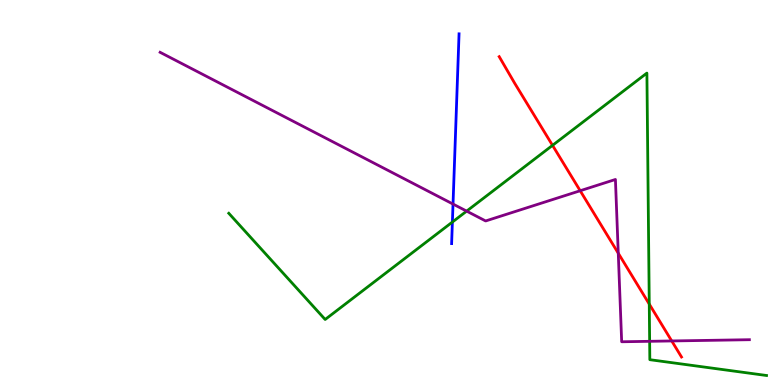[{'lines': ['blue', 'red'], 'intersections': []}, {'lines': ['green', 'red'], 'intersections': [{'x': 7.13, 'y': 6.22}, {'x': 8.38, 'y': 2.1}]}, {'lines': ['purple', 'red'], 'intersections': [{'x': 7.49, 'y': 5.05}, {'x': 7.98, 'y': 3.42}, {'x': 8.67, 'y': 1.14}]}, {'lines': ['blue', 'green'], 'intersections': [{'x': 5.84, 'y': 4.23}]}, {'lines': ['blue', 'purple'], 'intersections': [{'x': 5.85, 'y': 4.7}]}, {'lines': ['green', 'purple'], 'intersections': [{'x': 6.02, 'y': 4.52}, {'x': 8.38, 'y': 1.13}]}]